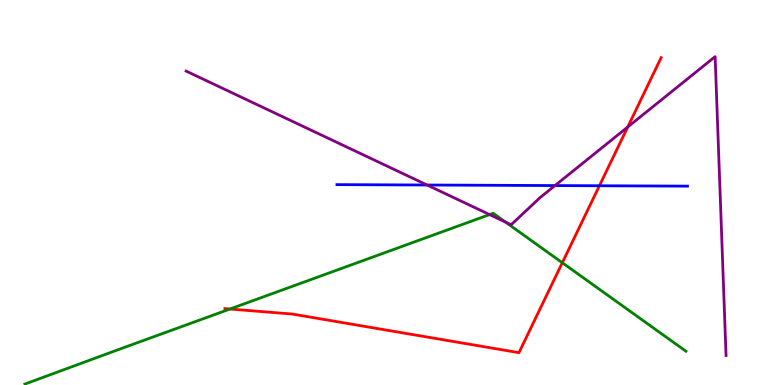[{'lines': ['blue', 'red'], 'intersections': [{'x': 7.73, 'y': 5.18}]}, {'lines': ['green', 'red'], 'intersections': [{'x': 2.97, 'y': 1.97}, {'x': 7.26, 'y': 3.18}]}, {'lines': ['purple', 'red'], 'intersections': [{'x': 8.1, 'y': 6.7}]}, {'lines': ['blue', 'green'], 'intersections': []}, {'lines': ['blue', 'purple'], 'intersections': [{'x': 5.51, 'y': 5.19}, {'x': 7.16, 'y': 5.18}]}, {'lines': ['green', 'purple'], 'intersections': [{'x': 6.32, 'y': 4.43}, {'x': 6.52, 'y': 4.23}]}]